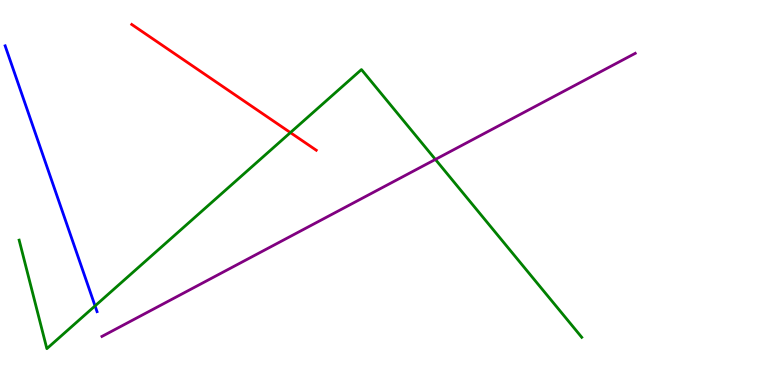[{'lines': ['blue', 'red'], 'intersections': []}, {'lines': ['green', 'red'], 'intersections': [{'x': 3.75, 'y': 6.56}]}, {'lines': ['purple', 'red'], 'intersections': []}, {'lines': ['blue', 'green'], 'intersections': [{'x': 1.23, 'y': 2.05}]}, {'lines': ['blue', 'purple'], 'intersections': []}, {'lines': ['green', 'purple'], 'intersections': [{'x': 5.62, 'y': 5.86}]}]